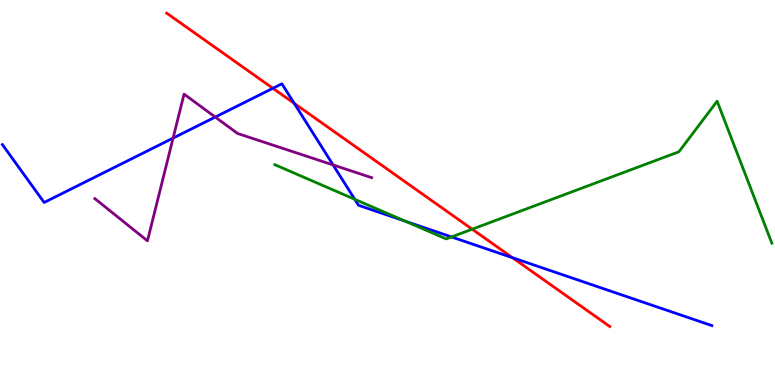[{'lines': ['blue', 'red'], 'intersections': [{'x': 3.52, 'y': 7.71}, {'x': 3.8, 'y': 7.32}, {'x': 6.61, 'y': 3.31}]}, {'lines': ['green', 'red'], 'intersections': [{'x': 6.09, 'y': 4.05}]}, {'lines': ['purple', 'red'], 'intersections': []}, {'lines': ['blue', 'green'], 'intersections': [{'x': 4.58, 'y': 4.82}, {'x': 5.23, 'y': 4.26}, {'x': 5.83, 'y': 3.85}]}, {'lines': ['blue', 'purple'], 'intersections': [{'x': 2.23, 'y': 6.41}, {'x': 2.78, 'y': 6.96}, {'x': 4.3, 'y': 5.72}]}, {'lines': ['green', 'purple'], 'intersections': []}]